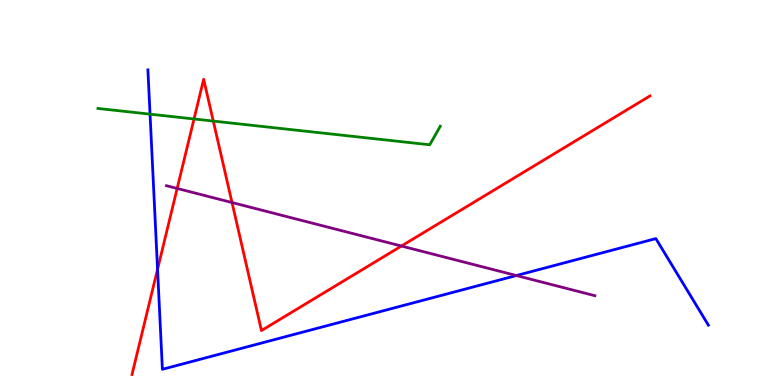[{'lines': ['blue', 'red'], 'intersections': [{'x': 2.03, 'y': 3.01}]}, {'lines': ['green', 'red'], 'intersections': [{'x': 2.5, 'y': 6.91}, {'x': 2.75, 'y': 6.85}]}, {'lines': ['purple', 'red'], 'intersections': [{'x': 2.29, 'y': 5.11}, {'x': 2.99, 'y': 4.74}, {'x': 5.18, 'y': 3.61}]}, {'lines': ['blue', 'green'], 'intersections': [{'x': 1.94, 'y': 7.03}]}, {'lines': ['blue', 'purple'], 'intersections': [{'x': 6.66, 'y': 2.84}]}, {'lines': ['green', 'purple'], 'intersections': []}]